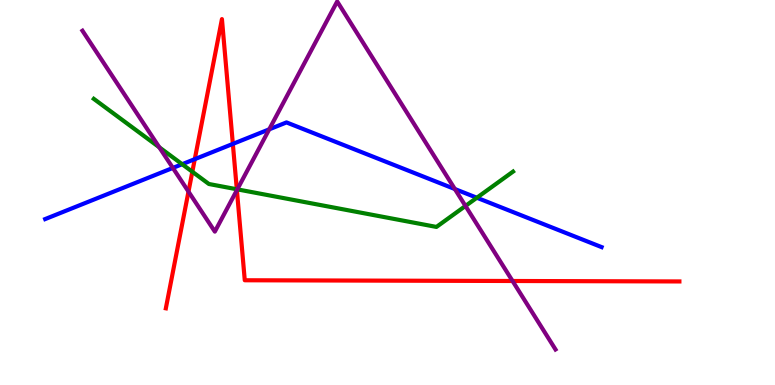[{'lines': ['blue', 'red'], 'intersections': [{'x': 2.51, 'y': 5.87}, {'x': 3.0, 'y': 6.26}]}, {'lines': ['green', 'red'], 'intersections': [{'x': 2.48, 'y': 5.54}, {'x': 3.06, 'y': 5.08}]}, {'lines': ['purple', 'red'], 'intersections': [{'x': 2.43, 'y': 5.02}, {'x': 3.06, 'y': 5.06}, {'x': 6.61, 'y': 2.7}]}, {'lines': ['blue', 'green'], 'intersections': [{'x': 2.35, 'y': 5.73}, {'x': 6.15, 'y': 4.86}]}, {'lines': ['blue', 'purple'], 'intersections': [{'x': 2.23, 'y': 5.64}, {'x': 3.47, 'y': 6.64}, {'x': 5.87, 'y': 5.09}]}, {'lines': ['green', 'purple'], 'intersections': [{'x': 2.06, 'y': 6.17}, {'x': 3.06, 'y': 5.08}, {'x': 6.01, 'y': 4.65}]}]